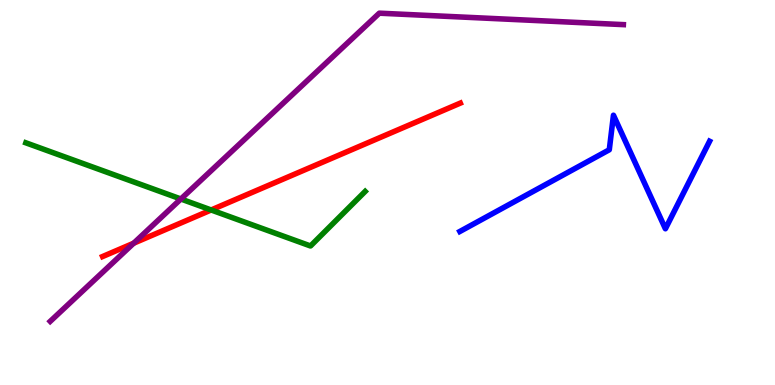[{'lines': ['blue', 'red'], 'intersections': []}, {'lines': ['green', 'red'], 'intersections': [{'x': 2.72, 'y': 4.55}]}, {'lines': ['purple', 'red'], 'intersections': [{'x': 1.72, 'y': 3.68}]}, {'lines': ['blue', 'green'], 'intersections': []}, {'lines': ['blue', 'purple'], 'intersections': []}, {'lines': ['green', 'purple'], 'intersections': [{'x': 2.33, 'y': 4.83}]}]